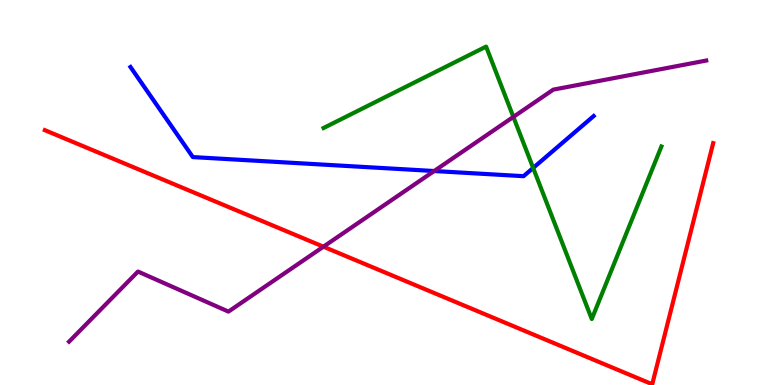[{'lines': ['blue', 'red'], 'intersections': []}, {'lines': ['green', 'red'], 'intersections': []}, {'lines': ['purple', 'red'], 'intersections': [{'x': 4.17, 'y': 3.59}]}, {'lines': ['blue', 'green'], 'intersections': [{'x': 6.88, 'y': 5.64}]}, {'lines': ['blue', 'purple'], 'intersections': [{'x': 5.6, 'y': 5.56}]}, {'lines': ['green', 'purple'], 'intersections': [{'x': 6.62, 'y': 6.96}]}]